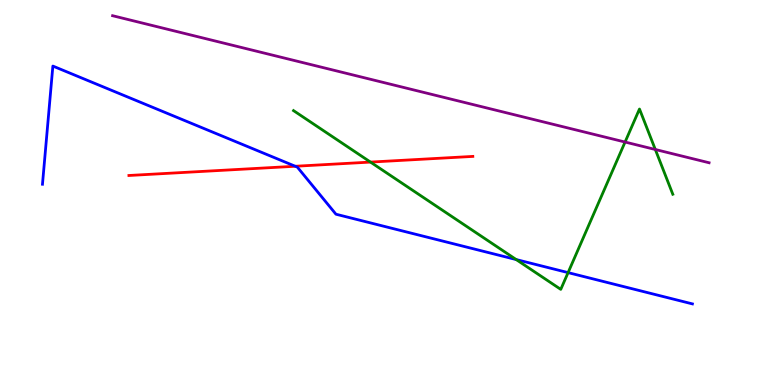[{'lines': ['blue', 'red'], 'intersections': [{'x': 3.81, 'y': 5.68}]}, {'lines': ['green', 'red'], 'intersections': [{'x': 4.78, 'y': 5.79}]}, {'lines': ['purple', 'red'], 'intersections': []}, {'lines': ['blue', 'green'], 'intersections': [{'x': 6.66, 'y': 3.26}, {'x': 7.33, 'y': 2.92}]}, {'lines': ['blue', 'purple'], 'intersections': []}, {'lines': ['green', 'purple'], 'intersections': [{'x': 8.07, 'y': 6.31}, {'x': 8.46, 'y': 6.12}]}]